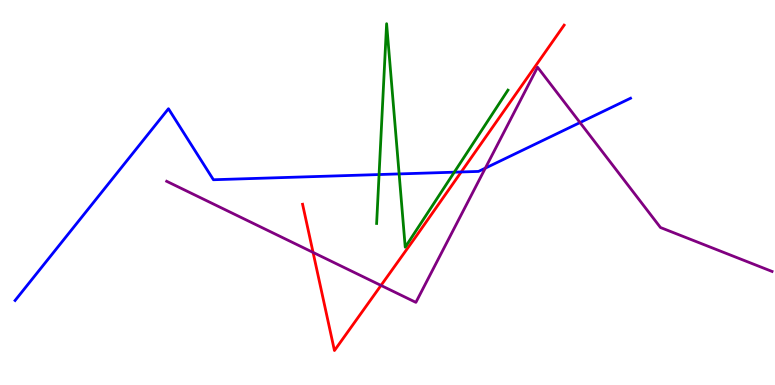[{'lines': ['blue', 'red'], 'intersections': [{'x': 5.95, 'y': 5.53}]}, {'lines': ['green', 'red'], 'intersections': []}, {'lines': ['purple', 'red'], 'intersections': [{'x': 4.04, 'y': 3.44}, {'x': 4.92, 'y': 2.59}]}, {'lines': ['blue', 'green'], 'intersections': [{'x': 4.89, 'y': 5.47}, {'x': 5.15, 'y': 5.48}, {'x': 5.86, 'y': 5.53}]}, {'lines': ['blue', 'purple'], 'intersections': [{'x': 6.26, 'y': 5.63}, {'x': 7.48, 'y': 6.82}]}, {'lines': ['green', 'purple'], 'intersections': []}]